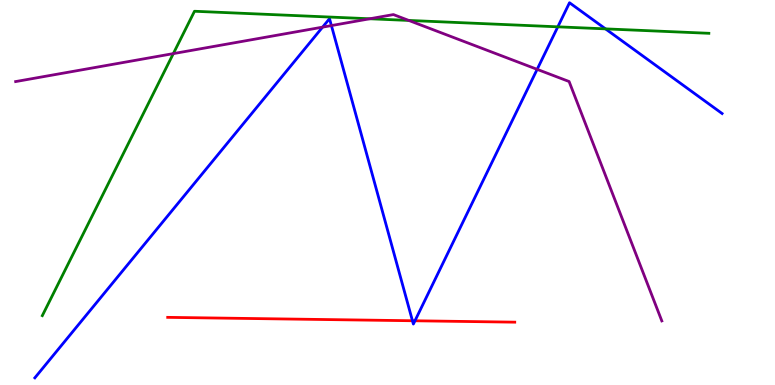[{'lines': ['blue', 'red'], 'intersections': [{'x': 5.32, 'y': 1.67}, {'x': 5.35, 'y': 1.67}]}, {'lines': ['green', 'red'], 'intersections': []}, {'lines': ['purple', 'red'], 'intersections': []}, {'lines': ['blue', 'green'], 'intersections': [{'x': 7.2, 'y': 9.3}, {'x': 7.81, 'y': 9.25}]}, {'lines': ['blue', 'purple'], 'intersections': [{'x': 4.16, 'y': 9.3}, {'x': 4.28, 'y': 9.34}, {'x': 6.93, 'y': 8.2}]}, {'lines': ['green', 'purple'], 'intersections': [{'x': 2.24, 'y': 8.61}, {'x': 4.77, 'y': 9.51}, {'x': 5.27, 'y': 9.47}]}]